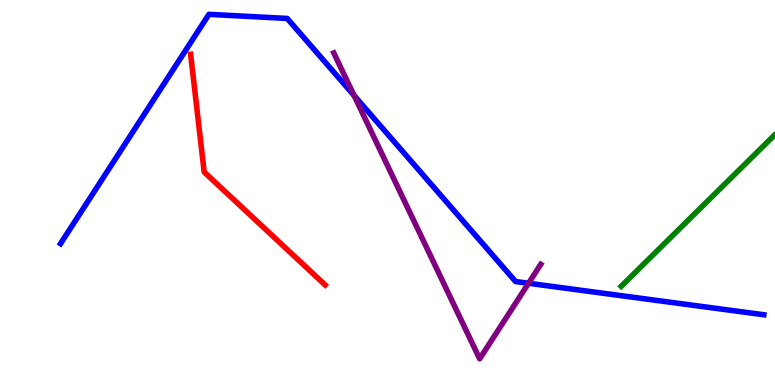[{'lines': ['blue', 'red'], 'intersections': []}, {'lines': ['green', 'red'], 'intersections': []}, {'lines': ['purple', 'red'], 'intersections': []}, {'lines': ['blue', 'green'], 'intersections': []}, {'lines': ['blue', 'purple'], 'intersections': [{'x': 4.57, 'y': 7.52}, {'x': 6.82, 'y': 2.64}]}, {'lines': ['green', 'purple'], 'intersections': []}]